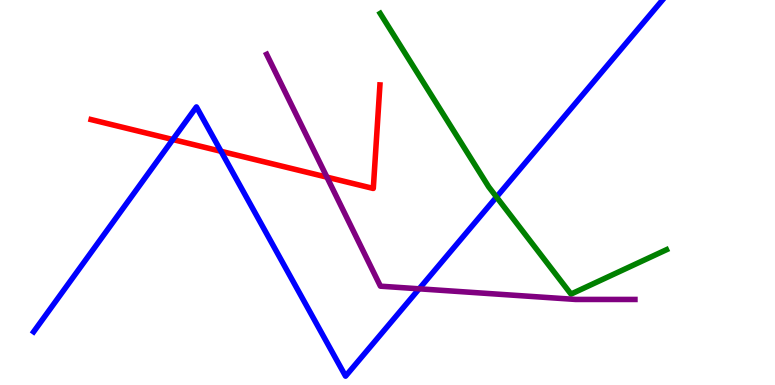[{'lines': ['blue', 'red'], 'intersections': [{'x': 2.23, 'y': 6.38}, {'x': 2.85, 'y': 6.07}]}, {'lines': ['green', 'red'], 'intersections': []}, {'lines': ['purple', 'red'], 'intersections': [{'x': 4.22, 'y': 5.4}]}, {'lines': ['blue', 'green'], 'intersections': [{'x': 6.41, 'y': 4.88}]}, {'lines': ['blue', 'purple'], 'intersections': [{'x': 5.41, 'y': 2.5}]}, {'lines': ['green', 'purple'], 'intersections': []}]